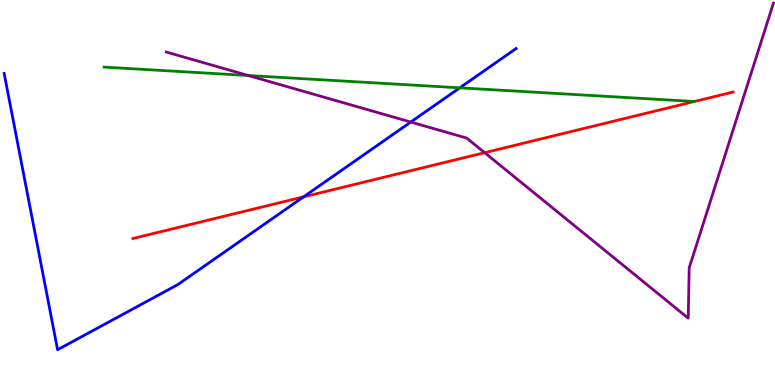[{'lines': ['blue', 'red'], 'intersections': [{'x': 3.92, 'y': 4.89}]}, {'lines': ['green', 'red'], 'intersections': []}, {'lines': ['purple', 'red'], 'intersections': [{'x': 6.25, 'y': 6.03}]}, {'lines': ['blue', 'green'], 'intersections': [{'x': 5.93, 'y': 7.72}]}, {'lines': ['blue', 'purple'], 'intersections': [{'x': 5.3, 'y': 6.83}]}, {'lines': ['green', 'purple'], 'intersections': [{'x': 3.2, 'y': 8.04}]}]